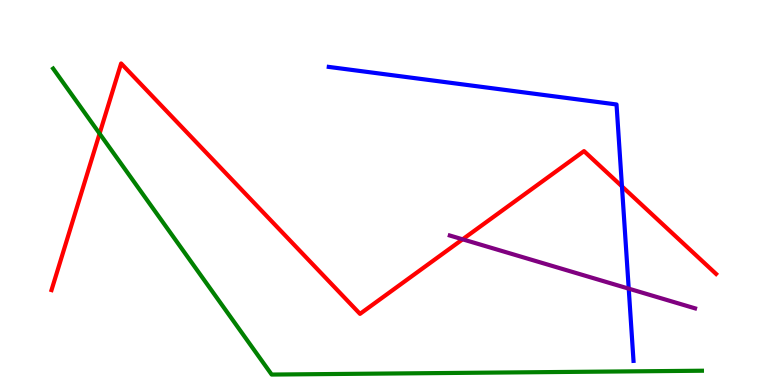[{'lines': ['blue', 'red'], 'intersections': [{'x': 8.03, 'y': 5.16}]}, {'lines': ['green', 'red'], 'intersections': [{'x': 1.28, 'y': 6.53}]}, {'lines': ['purple', 'red'], 'intersections': [{'x': 5.97, 'y': 3.78}]}, {'lines': ['blue', 'green'], 'intersections': []}, {'lines': ['blue', 'purple'], 'intersections': [{'x': 8.11, 'y': 2.5}]}, {'lines': ['green', 'purple'], 'intersections': []}]